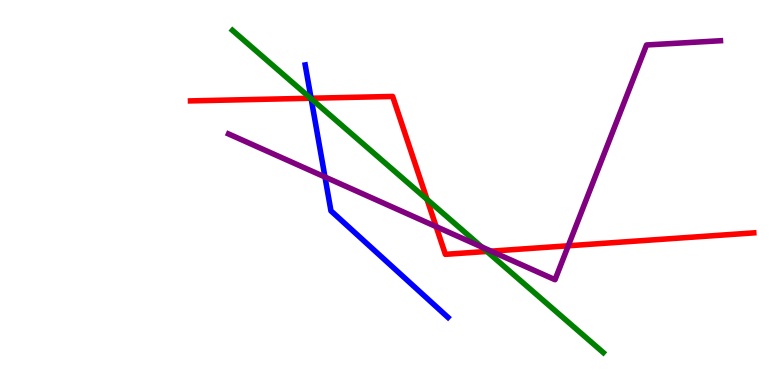[{'lines': ['blue', 'red'], 'intersections': [{'x': 4.01, 'y': 7.45}]}, {'lines': ['green', 'red'], 'intersections': [{'x': 4.01, 'y': 7.45}, {'x': 5.51, 'y': 4.82}, {'x': 6.28, 'y': 3.47}]}, {'lines': ['purple', 'red'], 'intersections': [{'x': 5.63, 'y': 4.11}, {'x': 6.34, 'y': 3.48}, {'x': 7.33, 'y': 3.62}]}, {'lines': ['blue', 'green'], 'intersections': [{'x': 4.02, 'y': 7.44}]}, {'lines': ['blue', 'purple'], 'intersections': [{'x': 4.19, 'y': 5.4}]}, {'lines': ['green', 'purple'], 'intersections': [{'x': 6.22, 'y': 3.58}]}]